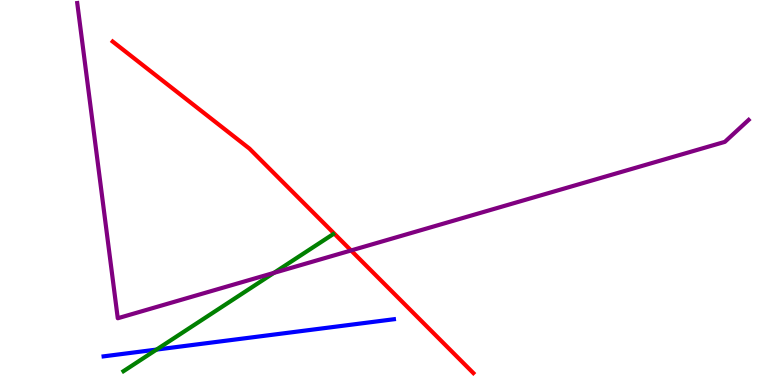[{'lines': ['blue', 'red'], 'intersections': []}, {'lines': ['green', 'red'], 'intersections': []}, {'lines': ['purple', 'red'], 'intersections': [{'x': 4.53, 'y': 3.49}]}, {'lines': ['blue', 'green'], 'intersections': [{'x': 2.02, 'y': 0.92}]}, {'lines': ['blue', 'purple'], 'intersections': []}, {'lines': ['green', 'purple'], 'intersections': [{'x': 3.53, 'y': 2.91}]}]